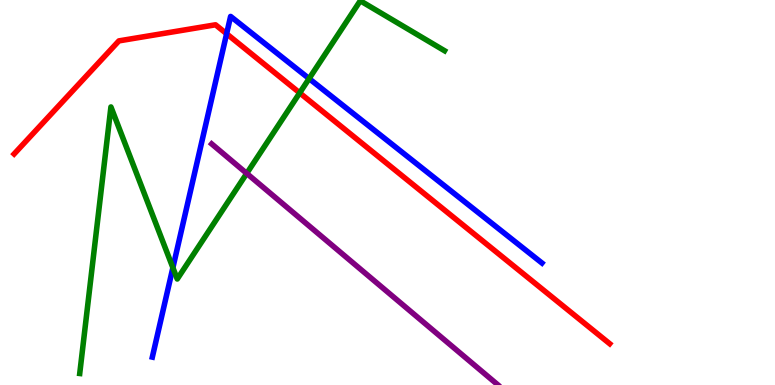[{'lines': ['blue', 'red'], 'intersections': [{'x': 2.92, 'y': 9.12}]}, {'lines': ['green', 'red'], 'intersections': [{'x': 3.87, 'y': 7.59}]}, {'lines': ['purple', 'red'], 'intersections': []}, {'lines': ['blue', 'green'], 'intersections': [{'x': 2.23, 'y': 3.05}, {'x': 3.99, 'y': 7.96}]}, {'lines': ['blue', 'purple'], 'intersections': []}, {'lines': ['green', 'purple'], 'intersections': [{'x': 3.18, 'y': 5.5}]}]